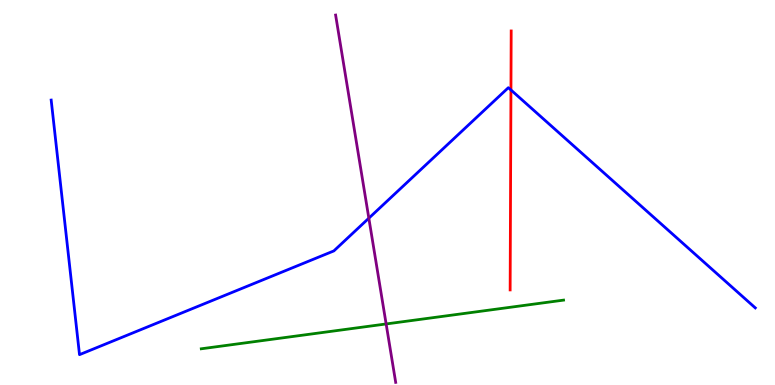[{'lines': ['blue', 'red'], 'intersections': [{'x': 6.59, 'y': 7.66}]}, {'lines': ['green', 'red'], 'intersections': []}, {'lines': ['purple', 'red'], 'intersections': []}, {'lines': ['blue', 'green'], 'intersections': []}, {'lines': ['blue', 'purple'], 'intersections': [{'x': 4.76, 'y': 4.33}]}, {'lines': ['green', 'purple'], 'intersections': [{'x': 4.98, 'y': 1.59}]}]